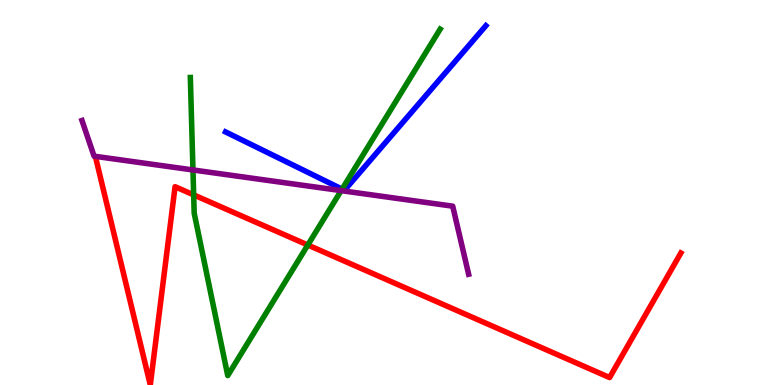[{'lines': ['blue', 'red'], 'intersections': []}, {'lines': ['green', 'red'], 'intersections': [{'x': 2.5, 'y': 4.94}, {'x': 3.97, 'y': 3.64}]}, {'lines': ['purple', 'red'], 'intersections': []}, {'lines': ['blue', 'green'], 'intersections': [{'x': 4.41, 'y': 5.09}]}, {'lines': ['blue', 'purple'], 'intersections': []}, {'lines': ['green', 'purple'], 'intersections': [{'x': 2.49, 'y': 5.59}, {'x': 4.4, 'y': 5.05}]}]